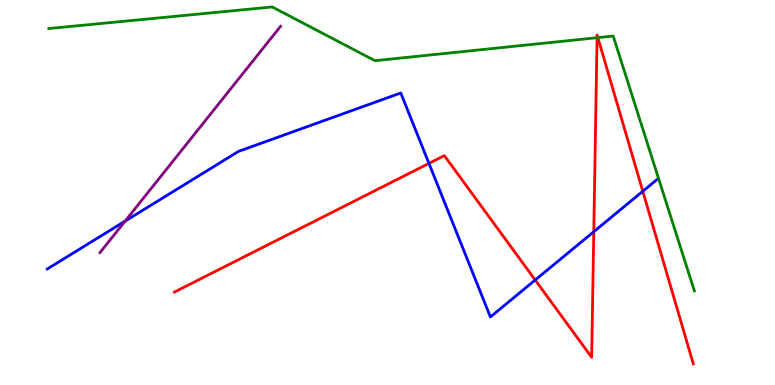[{'lines': ['blue', 'red'], 'intersections': [{'x': 5.53, 'y': 5.76}, {'x': 6.91, 'y': 2.73}, {'x': 7.66, 'y': 3.98}, {'x': 8.29, 'y': 5.03}]}, {'lines': ['green', 'red'], 'intersections': [{'x': 7.7, 'y': 9.02}, {'x': 7.71, 'y': 9.02}]}, {'lines': ['purple', 'red'], 'intersections': []}, {'lines': ['blue', 'green'], 'intersections': []}, {'lines': ['blue', 'purple'], 'intersections': [{'x': 1.61, 'y': 4.26}]}, {'lines': ['green', 'purple'], 'intersections': []}]